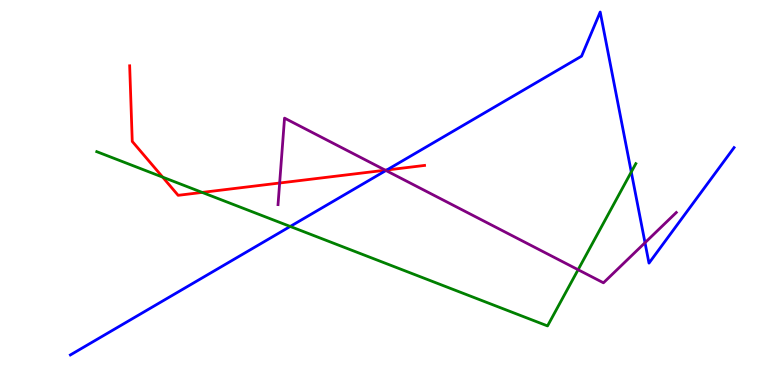[{'lines': ['blue', 'red'], 'intersections': [{'x': 4.99, 'y': 5.58}]}, {'lines': ['green', 'red'], 'intersections': [{'x': 2.1, 'y': 5.4}, {'x': 2.61, 'y': 5.0}]}, {'lines': ['purple', 'red'], 'intersections': [{'x': 3.61, 'y': 5.25}, {'x': 4.97, 'y': 5.58}]}, {'lines': ['blue', 'green'], 'intersections': [{'x': 3.74, 'y': 4.12}, {'x': 8.15, 'y': 5.53}]}, {'lines': ['blue', 'purple'], 'intersections': [{'x': 4.98, 'y': 5.57}, {'x': 8.32, 'y': 3.7}]}, {'lines': ['green', 'purple'], 'intersections': [{'x': 7.46, 'y': 2.99}]}]